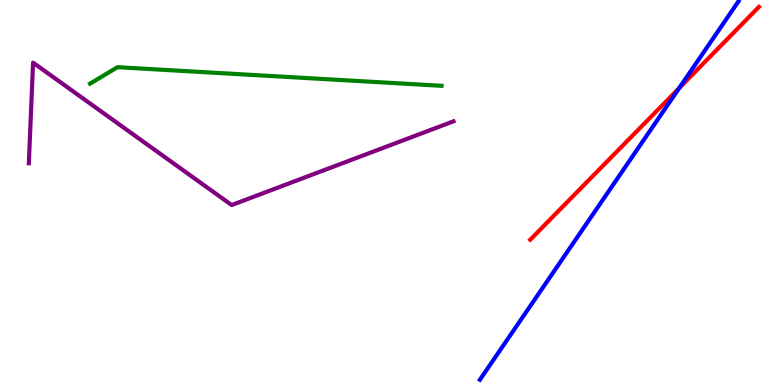[{'lines': ['blue', 'red'], 'intersections': [{'x': 8.76, 'y': 7.71}]}, {'lines': ['green', 'red'], 'intersections': []}, {'lines': ['purple', 'red'], 'intersections': []}, {'lines': ['blue', 'green'], 'intersections': []}, {'lines': ['blue', 'purple'], 'intersections': []}, {'lines': ['green', 'purple'], 'intersections': []}]